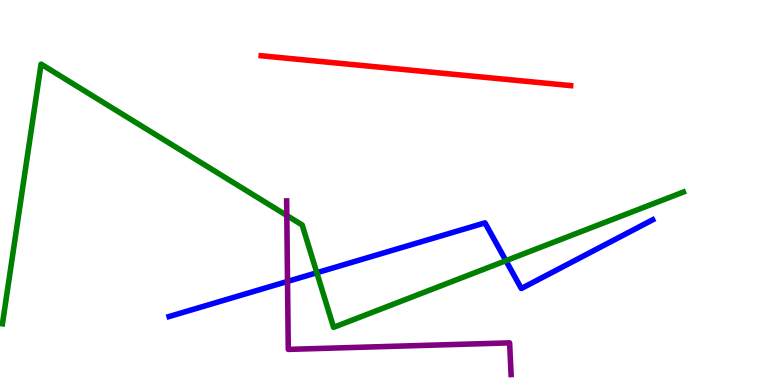[{'lines': ['blue', 'red'], 'intersections': []}, {'lines': ['green', 'red'], 'intersections': []}, {'lines': ['purple', 'red'], 'intersections': []}, {'lines': ['blue', 'green'], 'intersections': [{'x': 4.09, 'y': 2.92}, {'x': 6.53, 'y': 3.23}]}, {'lines': ['blue', 'purple'], 'intersections': [{'x': 3.71, 'y': 2.69}]}, {'lines': ['green', 'purple'], 'intersections': [{'x': 3.7, 'y': 4.4}]}]